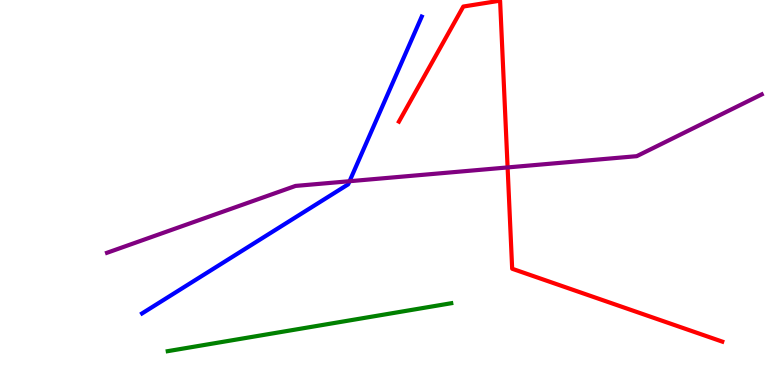[{'lines': ['blue', 'red'], 'intersections': []}, {'lines': ['green', 'red'], 'intersections': []}, {'lines': ['purple', 'red'], 'intersections': [{'x': 6.55, 'y': 5.65}]}, {'lines': ['blue', 'green'], 'intersections': []}, {'lines': ['blue', 'purple'], 'intersections': [{'x': 4.51, 'y': 5.29}]}, {'lines': ['green', 'purple'], 'intersections': []}]